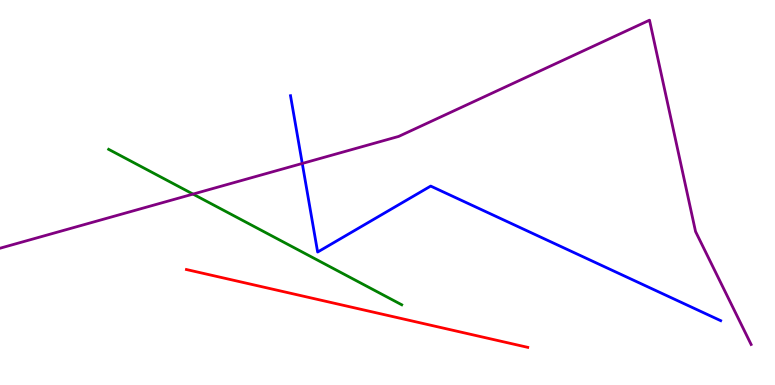[{'lines': ['blue', 'red'], 'intersections': []}, {'lines': ['green', 'red'], 'intersections': []}, {'lines': ['purple', 'red'], 'intersections': []}, {'lines': ['blue', 'green'], 'intersections': []}, {'lines': ['blue', 'purple'], 'intersections': [{'x': 3.9, 'y': 5.75}]}, {'lines': ['green', 'purple'], 'intersections': [{'x': 2.49, 'y': 4.96}]}]